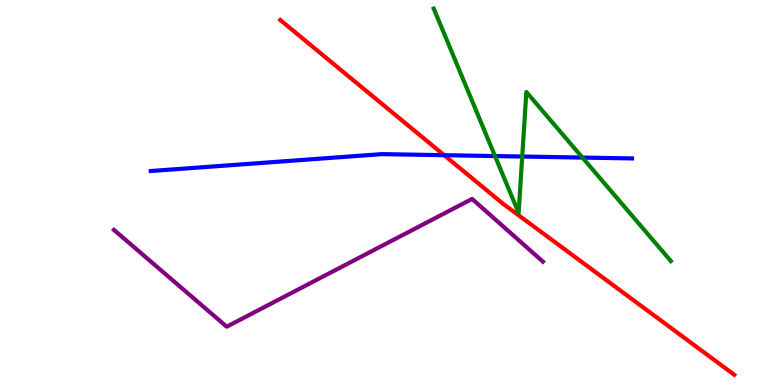[{'lines': ['blue', 'red'], 'intersections': [{'x': 5.73, 'y': 5.97}]}, {'lines': ['green', 'red'], 'intersections': []}, {'lines': ['purple', 'red'], 'intersections': []}, {'lines': ['blue', 'green'], 'intersections': [{'x': 6.39, 'y': 5.95}, {'x': 6.74, 'y': 5.93}, {'x': 7.52, 'y': 5.91}]}, {'lines': ['blue', 'purple'], 'intersections': []}, {'lines': ['green', 'purple'], 'intersections': []}]